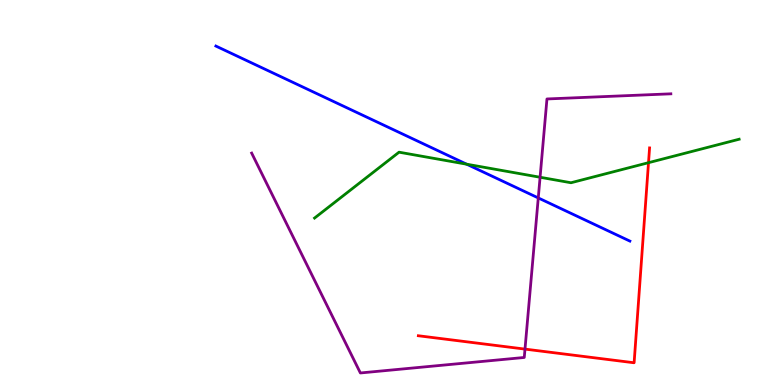[{'lines': ['blue', 'red'], 'intersections': []}, {'lines': ['green', 'red'], 'intersections': [{'x': 8.37, 'y': 5.77}]}, {'lines': ['purple', 'red'], 'intersections': [{'x': 6.77, 'y': 0.932}]}, {'lines': ['blue', 'green'], 'intersections': [{'x': 6.02, 'y': 5.74}]}, {'lines': ['blue', 'purple'], 'intersections': [{'x': 6.95, 'y': 4.86}]}, {'lines': ['green', 'purple'], 'intersections': [{'x': 6.97, 'y': 5.4}]}]